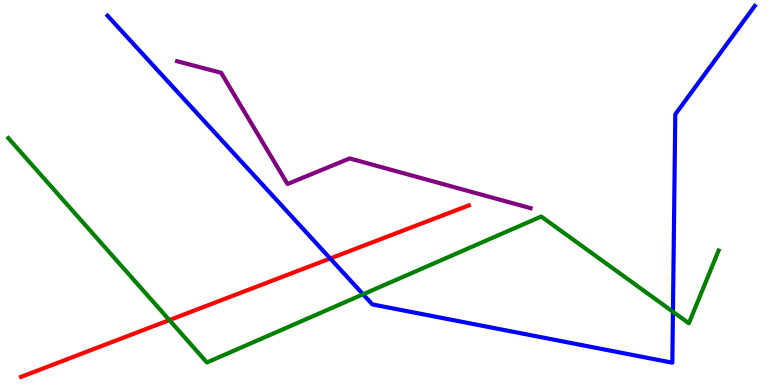[{'lines': ['blue', 'red'], 'intersections': [{'x': 4.26, 'y': 3.29}]}, {'lines': ['green', 'red'], 'intersections': [{'x': 2.19, 'y': 1.69}]}, {'lines': ['purple', 'red'], 'intersections': []}, {'lines': ['blue', 'green'], 'intersections': [{'x': 4.69, 'y': 2.36}, {'x': 8.68, 'y': 1.9}]}, {'lines': ['blue', 'purple'], 'intersections': []}, {'lines': ['green', 'purple'], 'intersections': []}]